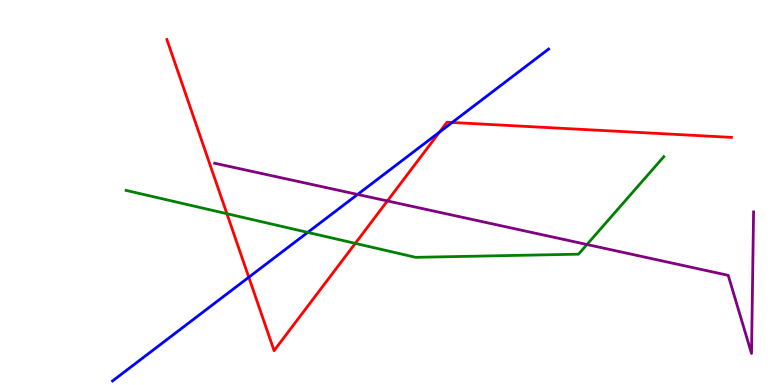[{'lines': ['blue', 'red'], 'intersections': [{'x': 3.21, 'y': 2.8}, {'x': 5.67, 'y': 6.57}, {'x': 5.83, 'y': 6.82}]}, {'lines': ['green', 'red'], 'intersections': [{'x': 2.93, 'y': 4.45}, {'x': 4.58, 'y': 3.68}]}, {'lines': ['purple', 'red'], 'intersections': [{'x': 5.0, 'y': 4.78}]}, {'lines': ['blue', 'green'], 'intersections': [{'x': 3.97, 'y': 3.96}]}, {'lines': ['blue', 'purple'], 'intersections': [{'x': 4.61, 'y': 4.95}]}, {'lines': ['green', 'purple'], 'intersections': [{'x': 7.57, 'y': 3.65}]}]